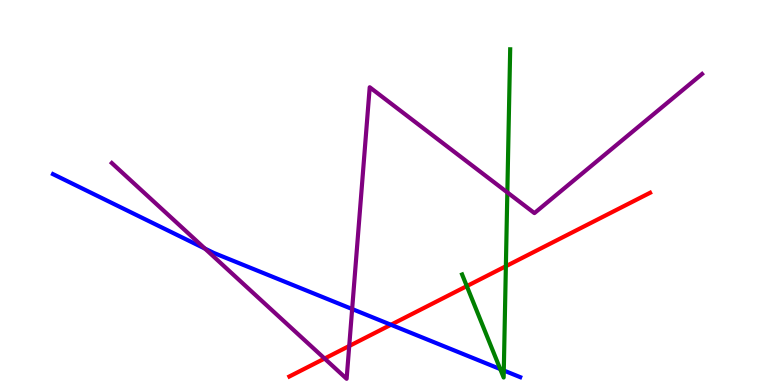[{'lines': ['blue', 'red'], 'intersections': [{'x': 5.04, 'y': 1.56}]}, {'lines': ['green', 'red'], 'intersections': [{'x': 6.02, 'y': 2.57}, {'x': 6.53, 'y': 3.09}]}, {'lines': ['purple', 'red'], 'intersections': [{'x': 4.19, 'y': 0.687}, {'x': 4.51, 'y': 1.01}]}, {'lines': ['blue', 'green'], 'intersections': [{'x': 6.45, 'y': 0.414}, {'x': 6.5, 'y': 0.377}]}, {'lines': ['blue', 'purple'], 'intersections': [{'x': 2.64, 'y': 3.54}, {'x': 4.54, 'y': 1.97}]}, {'lines': ['green', 'purple'], 'intersections': [{'x': 6.55, 'y': 5.0}]}]